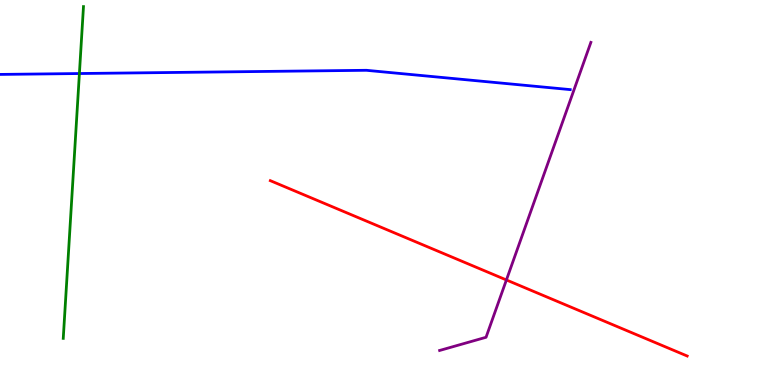[{'lines': ['blue', 'red'], 'intersections': []}, {'lines': ['green', 'red'], 'intersections': []}, {'lines': ['purple', 'red'], 'intersections': [{'x': 6.53, 'y': 2.73}]}, {'lines': ['blue', 'green'], 'intersections': [{'x': 1.02, 'y': 8.09}]}, {'lines': ['blue', 'purple'], 'intersections': []}, {'lines': ['green', 'purple'], 'intersections': []}]